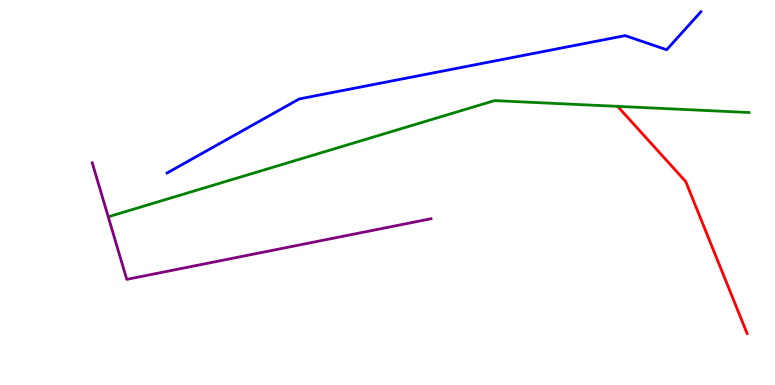[{'lines': ['blue', 'red'], 'intersections': []}, {'lines': ['green', 'red'], 'intersections': []}, {'lines': ['purple', 'red'], 'intersections': []}, {'lines': ['blue', 'green'], 'intersections': []}, {'lines': ['blue', 'purple'], 'intersections': []}, {'lines': ['green', 'purple'], 'intersections': []}]